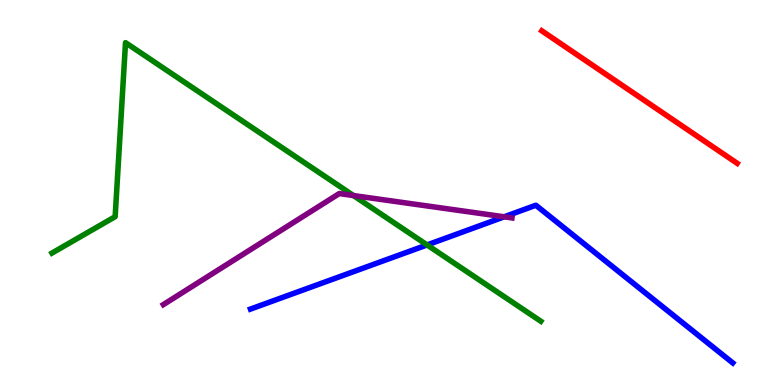[{'lines': ['blue', 'red'], 'intersections': []}, {'lines': ['green', 'red'], 'intersections': []}, {'lines': ['purple', 'red'], 'intersections': []}, {'lines': ['blue', 'green'], 'intersections': [{'x': 5.51, 'y': 3.64}]}, {'lines': ['blue', 'purple'], 'intersections': [{'x': 6.51, 'y': 4.37}]}, {'lines': ['green', 'purple'], 'intersections': [{'x': 4.56, 'y': 4.92}]}]